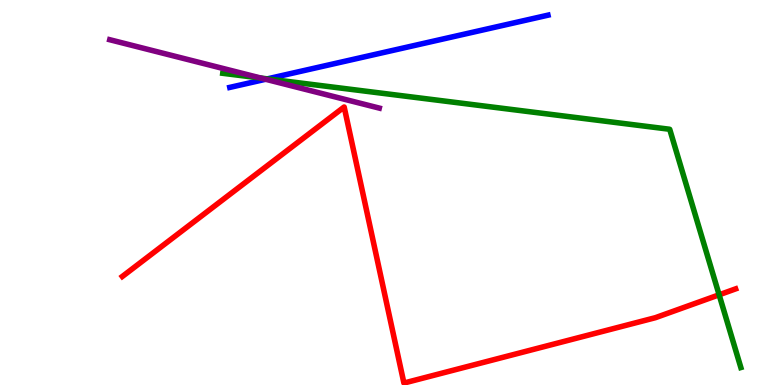[{'lines': ['blue', 'red'], 'intersections': []}, {'lines': ['green', 'red'], 'intersections': [{'x': 9.28, 'y': 2.34}]}, {'lines': ['purple', 'red'], 'intersections': []}, {'lines': ['blue', 'green'], 'intersections': [{'x': 3.45, 'y': 7.95}]}, {'lines': ['blue', 'purple'], 'intersections': [{'x': 3.43, 'y': 7.94}]}, {'lines': ['green', 'purple'], 'intersections': [{'x': 3.37, 'y': 7.97}]}]